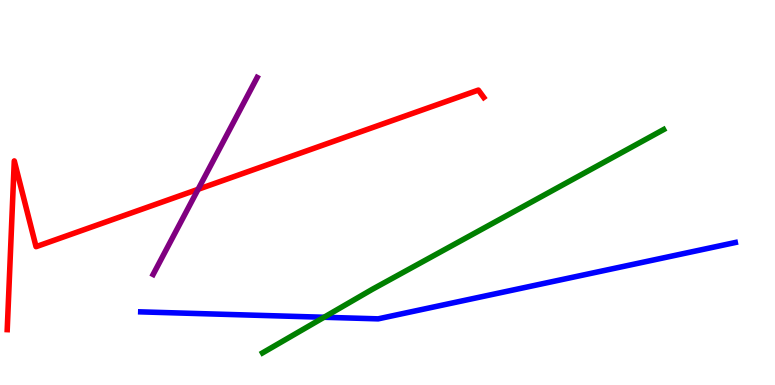[{'lines': ['blue', 'red'], 'intersections': []}, {'lines': ['green', 'red'], 'intersections': []}, {'lines': ['purple', 'red'], 'intersections': [{'x': 2.56, 'y': 5.08}]}, {'lines': ['blue', 'green'], 'intersections': [{'x': 4.18, 'y': 1.76}]}, {'lines': ['blue', 'purple'], 'intersections': []}, {'lines': ['green', 'purple'], 'intersections': []}]